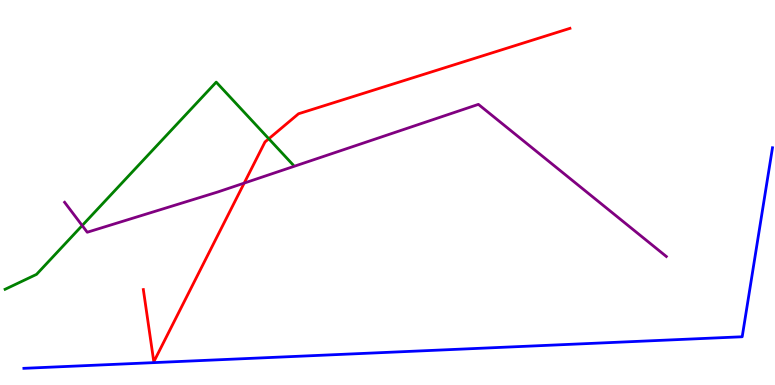[{'lines': ['blue', 'red'], 'intersections': []}, {'lines': ['green', 'red'], 'intersections': [{'x': 3.47, 'y': 6.4}]}, {'lines': ['purple', 'red'], 'intersections': [{'x': 3.15, 'y': 5.24}]}, {'lines': ['blue', 'green'], 'intersections': []}, {'lines': ['blue', 'purple'], 'intersections': []}, {'lines': ['green', 'purple'], 'intersections': [{'x': 1.06, 'y': 4.14}]}]